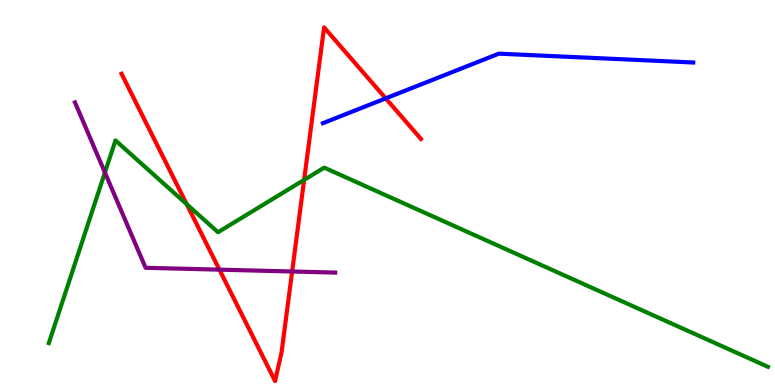[{'lines': ['blue', 'red'], 'intersections': [{'x': 4.98, 'y': 7.44}]}, {'lines': ['green', 'red'], 'intersections': [{'x': 2.41, 'y': 4.7}, {'x': 3.92, 'y': 5.33}]}, {'lines': ['purple', 'red'], 'intersections': [{'x': 2.83, 'y': 3.0}, {'x': 3.77, 'y': 2.95}]}, {'lines': ['blue', 'green'], 'intersections': []}, {'lines': ['blue', 'purple'], 'intersections': []}, {'lines': ['green', 'purple'], 'intersections': [{'x': 1.35, 'y': 5.52}]}]